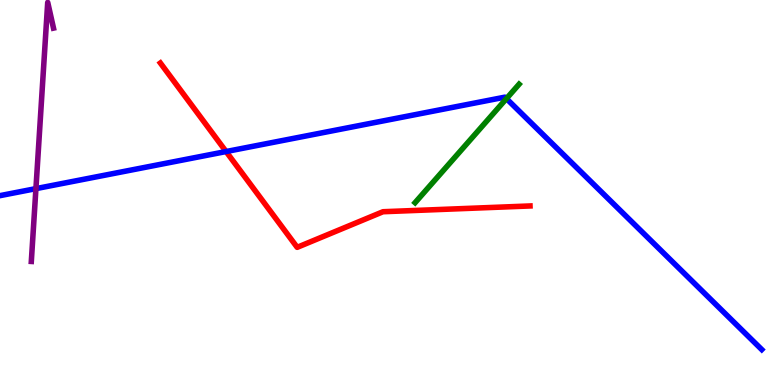[{'lines': ['blue', 'red'], 'intersections': [{'x': 2.92, 'y': 6.06}]}, {'lines': ['green', 'red'], 'intersections': []}, {'lines': ['purple', 'red'], 'intersections': []}, {'lines': ['blue', 'green'], 'intersections': [{'x': 6.53, 'y': 7.44}]}, {'lines': ['blue', 'purple'], 'intersections': [{'x': 0.464, 'y': 5.1}]}, {'lines': ['green', 'purple'], 'intersections': []}]